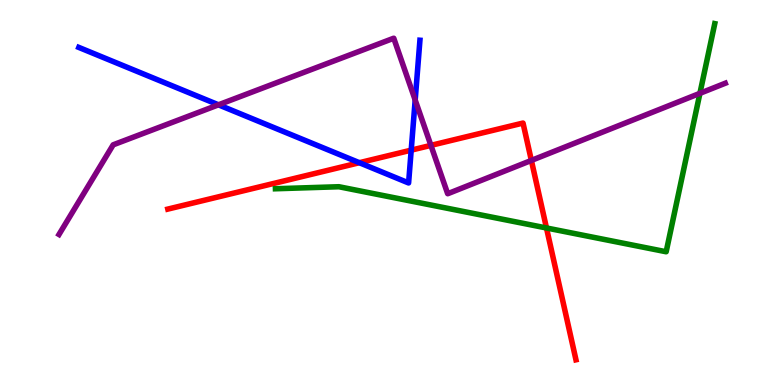[{'lines': ['blue', 'red'], 'intersections': [{'x': 4.64, 'y': 5.77}, {'x': 5.31, 'y': 6.1}]}, {'lines': ['green', 'red'], 'intersections': [{'x': 7.05, 'y': 4.08}]}, {'lines': ['purple', 'red'], 'intersections': [{'x': 5.56, 'y': 6.22}, {'x': 6.86, 'y': 5.83}]}, {'lines': ['blue', 'green'], 'intersections': []}, {'lines': ['blue', 'purple'], 'intersections': [{'x': 2.82, 'y': 7.28}, {'x': 5.36, 'y': 7.4}]}, {'lines': ['green', 'purple'], 'intersections': [{'x': 9.03, 'y': 7.58}]}]